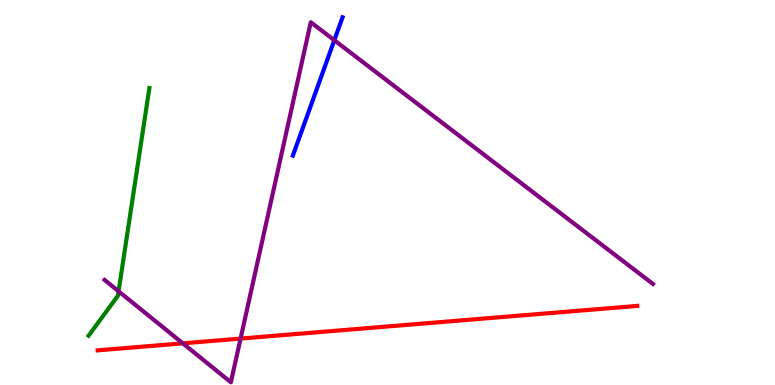[{'lines': ['blue', 'red'], 'intersections': []}, {'lines': ['green', 'red'], 'intersections': []}, {'lines': ['purple', 'red'], 'intersections': [{'x': 2.36, 'y': 1.08}, {'x': 3.1, 'y': 1.21}]}, {'lines': ['blue', 'green'], 'intersections': []}, {'lines': ['blue', 'purple'], 'intersections': [{'x': 4.31, 'y': 8.96}]}, {'lines': ['green', 'purple'], 'intersections': [{'x': 1.53, 'y': 2.43}]}]